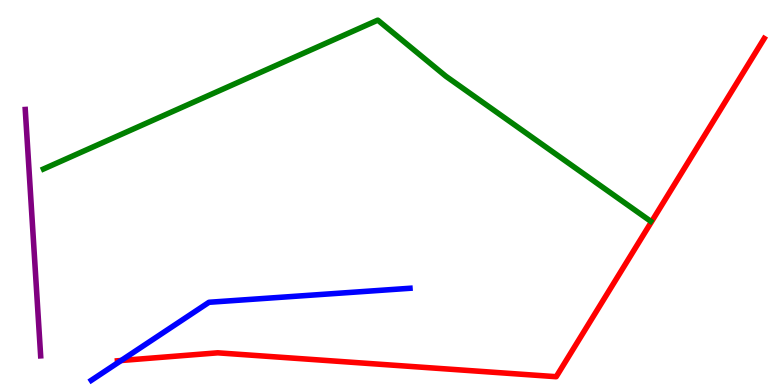[{'lines': ['blue', 'red'], 'intersections': [{'x': 1.56, 'y': 0.636}]}, {'lines': ['green', 'red'], 'intersections': []}, {'lines': ['purple', 'red'], 'intersections': []}, {'lines': ['blue', 'green'], 'intersections': []}, {'lines': ['blue', 'purple'], 'intersections': []}, {'lines': ['green', 'purple'], 'intersections': []}]